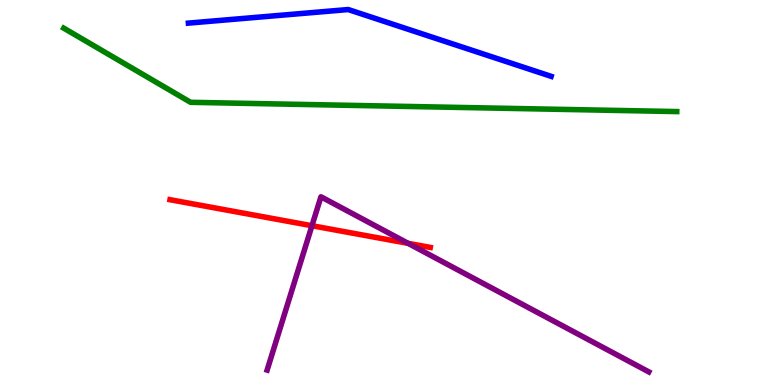[{'lines': ['blue', 'red'], 'intersections': []}, {'lines': ['green', 'red'], 'intersections': []}, {'lines': ['purple', 'red'], 'intersections': [{'x': 4.03, 'y': 4.14}, {'x': 5.27, 'y': 3.68}]}, {'lines': ['blue', 'green'], 'intersections': []}, {'lines': ['blue', 'purple'], 'intersections': []}, {'lines': ['green', 'purple'], 'intersections': []}]